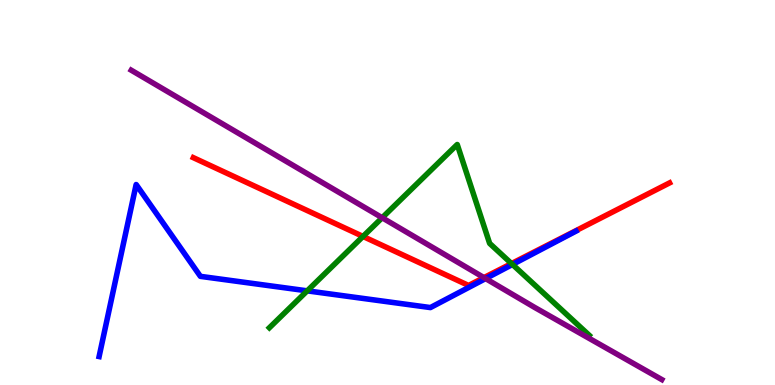[{'lines': ['blue', 'red'], 'intersections': []}, {'lines': ['green', 'red'], 'intersections': [{'x': 4.68, 'y': 3.86}, {'x': 6.6, 'y': 3.15}]}, {'lines': ['purple', 'red'], 'intersections': [{'x': 6.24, 'y': 2.79}]}, {'lines': ['blue', 'green'], 'intersections': [{'x': 3.96, 'y': 2.45}, {'x': 6.61, 'y': 3.13}]}, {'lines': ['blue', 'purple'], 'intersections': [{'x': 6.27, 'y': 2.76}]}, {'lines': ['green', 'purple'], 'intersections': [{'x': 4.93, 'y': 4.34}]}]